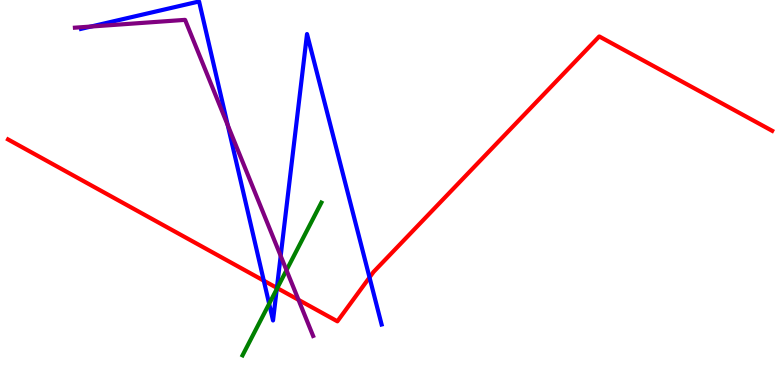[{'lines': ['blue', 'red'], 'intersections': [{'x': 3.4, 'y': 2.71}, {'x': 3.57, 'y': 2.52}, {'x': 4.77, 'y': 2.79}]}, {'lines': ['green', 'red'], 'intersections': [{'x': 3.58, 'y': 2.52}]}, {'lines': ['purple', 'red'], 'intersections': [{'x': 3.85, 'y': 2.21}]}, {'lines': ['blue', 'green'], 'intersections': [{'x': 3.47, 'y': 2.11}, {'x': 3.57, 'y': 2.49}]}, {'lines': ['blue', 'purple'], 'intersections': [{'x': 1.17, 'y': 9.31}, {'x': 2.94, 'y': 6.75}, {'x': 3.62, 'y': 3.35}]}, {'lines': ['green', 'purple'], 'intersections': [{'x': 3.7, 'y': 2.98}]}]